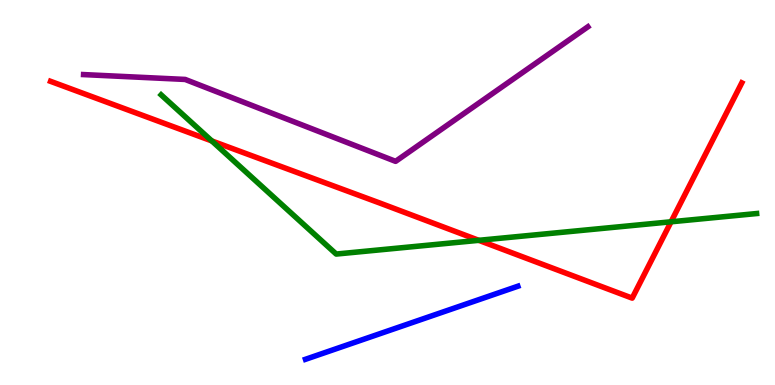[{'lines': ['blue', 'red'], 'intersections': []}, {'lines': ['green', 'red'], 'intersections': [{'x': 2.73, 'y': 6.34}, {'x': 6.18, 'y': 3.76}, {'x': 8.66, 'y': 4.24}]}, {'lines': ['purple', 'red'], 'intersections': []}, {'lines': ['blue', 'green'], 'intersections': []}, {'lines': ['blue', 'purple'], 'intersections': []}, {'lines': ['green', 'purple'], 'intersections': []}]